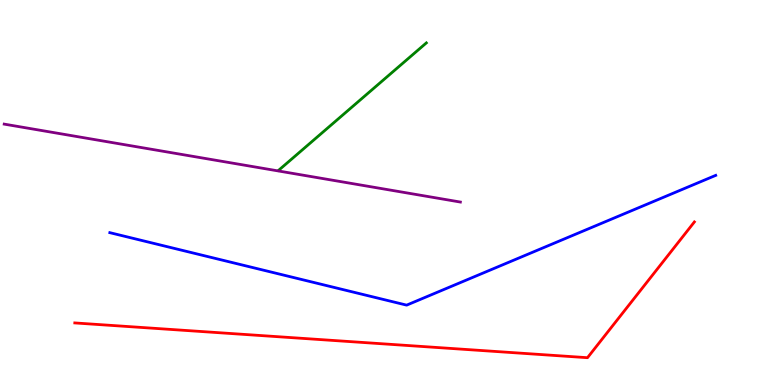[{'lines': ['blue', 'red'], 'intersections': []}, {'lines': ['green', 'red'], 'intersections': []}, {'lines': ['purple', 'red'], 'intersections': []}, {'lines': ['blue', 'green'], 'intersections': []}, {'lines': ['blue', 'purple'], 'intersections': []}, {'lines': ['green', 'purple'], 'intersections': []}]